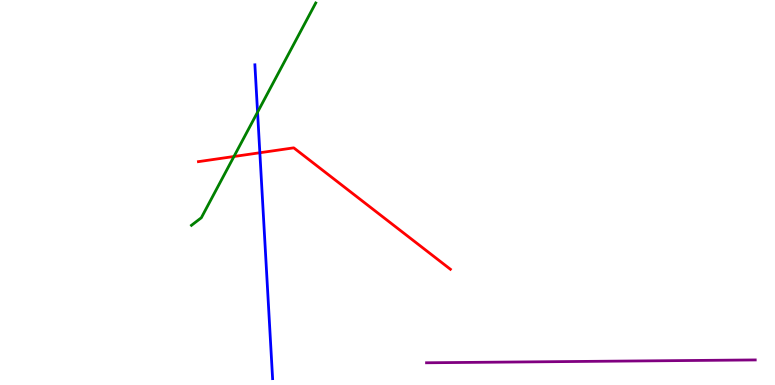[{'lines': ['blue', 'red'], 'intersections': [{'x': 3.35, 'y': 6.03}]}, {'lines': ['green', 'red'], 'intersections': [{'x': 3.02, 'y': 5.94}]}, {'lines': ['purple', 'red'], 'intersections': []}, {'lines': ['blue', 'green'], 'intersections': [{'x': 3.32, 'y': 7.09}]}, {'lines': ['blue', 'purple'], 'intersections': []}, {'lines': ['green', 'purple'], 'intersections': []}]